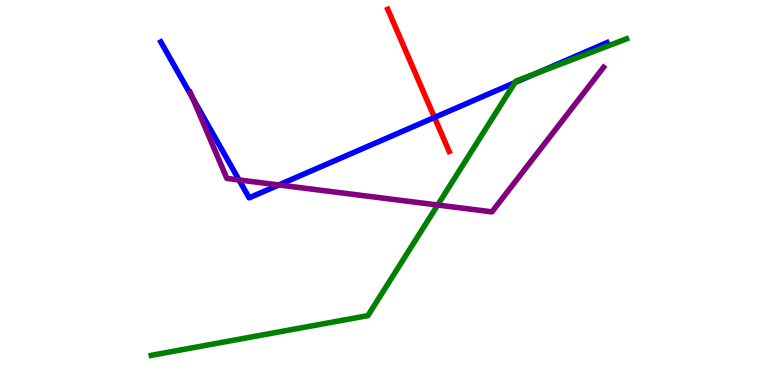[{'lines': ['blue', 'red'], 'intersections': [{'x': 5.61, 'y': 6.95}]}, {'lines': ['green', 'red'], 'intersections': []}, {'lines': ['purple', 'red'], 'intersections': []}, {'lines': ['blue', 'green'], 'intersections': [{'x': 6.64, 'y': 7.86}, {'x': 6.91, 'y': 8.09}]}, {'lines': ['blue', 'purple'], 'intersections': [{'x': 2.49, 'y': 7.45}, {'x': 3.08, 'y': 5.33}, {'x': 3.6, 'y': 5.2}]}, {'lines': ['green', 'purple'], 'intersections': [{'x': 5.65, 'y': 4.67}]}]